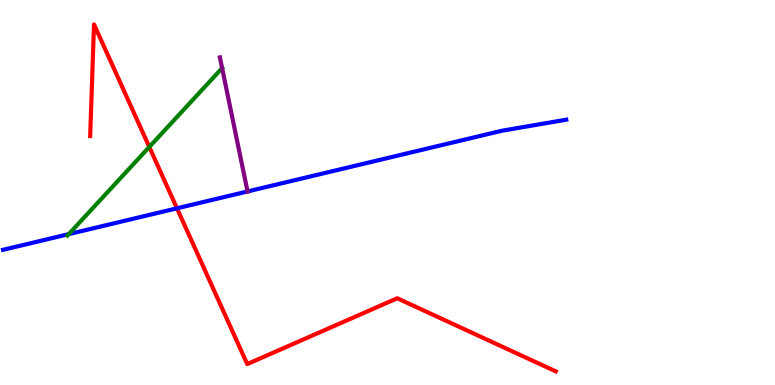[{'lines': ['blue', 'red'], 'intersections': [{'x': 2.28, 'y': 4.59}]}, {'lines': ['green', 'red'], 'intersections': [{'x': 1.93, 'y': 6.18}]}, {'lines': ['purple', 'red'], 'intersections': []}, {'lines': ['blue', 'green'], 'intersections': [{'x': 0.887, 'y': 3.92}]}, {'lines': ['blue', 'purple'], 'intersections': [{'x': 3.19, 'y': 5.03}]}, {'lines': ['green', 'purple'], 'intersections': [{'x': 2.87, 'y': 8.23}]}]